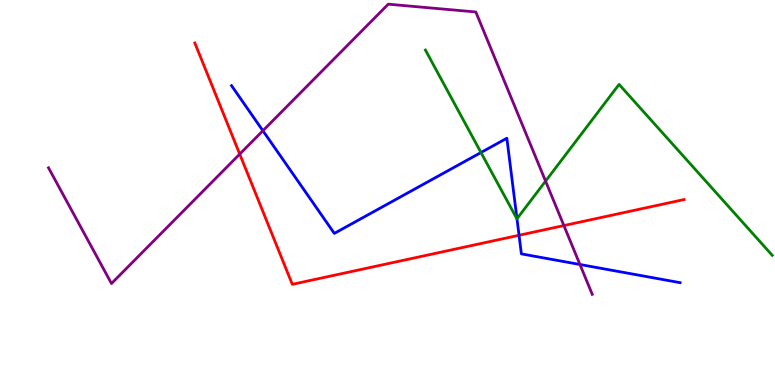[{'lines': ['blue', 'red'], 'intersections': [{'x': 6.7, 'y': 3.89}]}, {'lines': ['green', 'red'], 'intersections': []}, {'lines': ['purple', 'red'], 'intersections': [{'x': 3.09, 'y': 6.0}, {'x': 7.28, 'y': 4.14}]}, {'lines': ['blue', 'green'], 'intersections': [{'x': 6.21, 'y': 6.04}, {'x': 6.67, 'y': 4.32}]}, {'lines': ['blue', 'purple'], 'intersections': [{'x': 3.39, 'y': 6.6}, {'x': 7.48, 'y': 3.13}]}, {'lines': ['green', 'purple'], 'intersections': [{'x': 7.04, 'y': 5.3}]}]